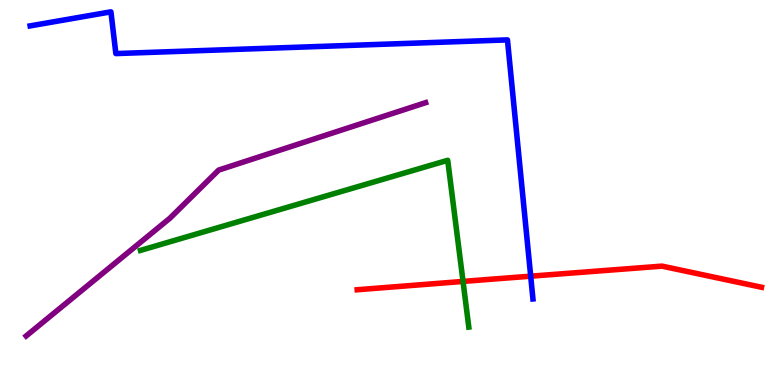[{'lines': ['blue', 'red'], 'intersections': [{'x': 6.85, 'y': 2.83}]}, {'lines': ['green', 'red'], 'intersections': [{'x': 5.97, 'y': 2.69}]}, {'lines': ['purple', 'red'], 'intersections': []}, {'lines': ['blue', 'green'], 'intersections': []}, {'lines': ['blue', 'purple'], 'intersections': []}, {'lines': ['green', 'purple'], 'intersections': []}]